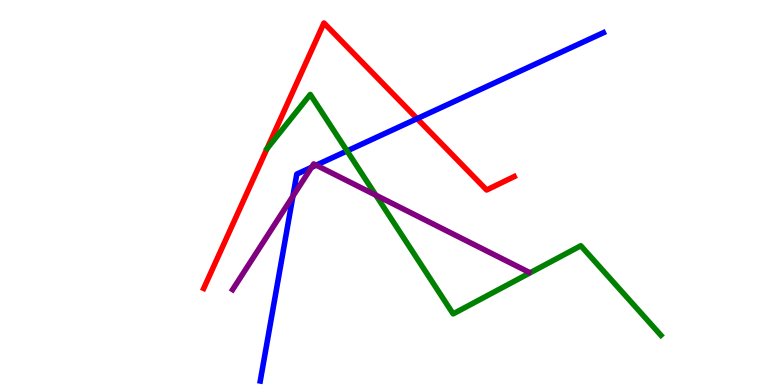[{'lines': ['blue', 'red'], 'intersections': [{'x': 5.38, 'y': 6.92}]}, {'lines': ['green', 'red'], 'intersections': []}, {'lines': ['purple', 'red'], 'intersections': []}, {'lines': ['blue', 'green'], 'intersections': [{'x': 4.48, 'y': 6.08}]}, {'lines': ['blue', 'purple'], 'intersections': [{'x': 3.78, 'y': 4.9}, {'x': 4.02, 'y': 5.65}, {'x': 4.08, 'y': 5.71}]}, {'lines': ['green', 'purple'], 'intersections': [{'x': 4.85, 'y': 4.93}]}]